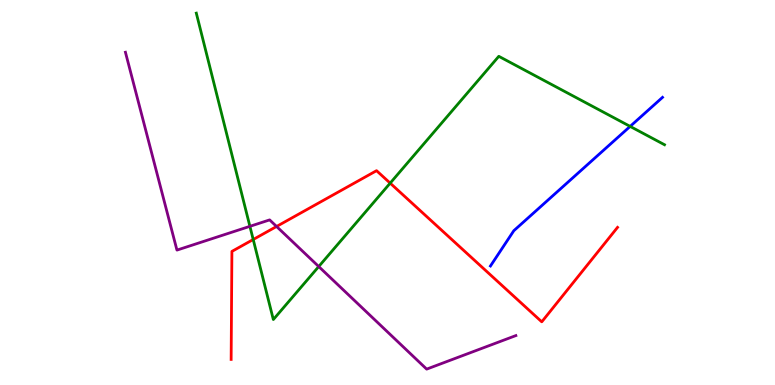[{'lines': ['blue', 'red'], 'intersections': []}, {'lines': ['green', 'red'], 'intersections': [{'x': 3.27, 'y': 3.78}, {'x': 5.03, 'y': 5.24}]}, {'lines': ['purple', 'red'], 'intersections': [{'x': 3.57, 'y': 4.12}]}, {'lines': ['blue', 'green'], 'intersections': [{'x': 8.13, 'y': 6.72}]}, {'lines': ['blue', 'purple'], 'intersections': []}, {'lines': ['green', 'purple'], 'intersections': [{'x': 3.22, 'y': 4.12}, {'x': 4.11, 'y': 3.08}]}]